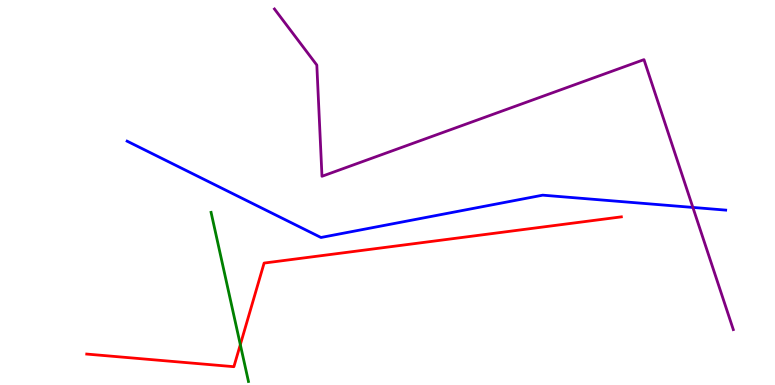[{'lines': ['blue', 'red'], 'intersections': []}, {'lines': ['green', 'red'], 'intersections': [{'x': 3.1, 'y': 1.05}]}, {'lines': ['purple', 'red'], 'intersections': []}, {'lines': ['blue', 'green'], 'intersections': []}, {'lines': ['blue', 'purple'], 'intersections': [{'x': 8.94, 'y': 4.61}]}, {'lines': ['green', 'purple'], 'intersections': []}]